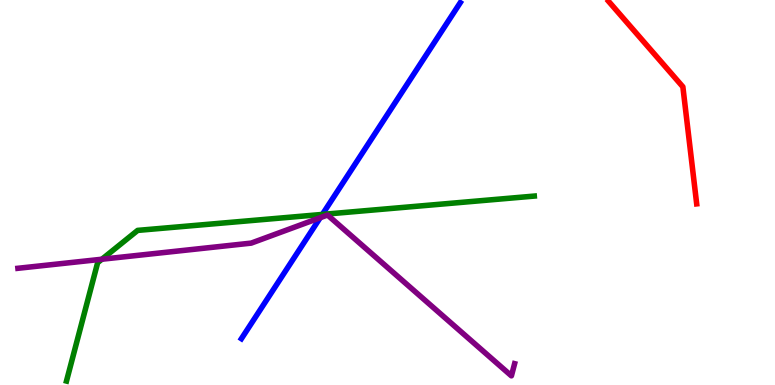[{'lines': ['blue', 'red'], 'intersections': []}, {'lines': ['green', 'red'], 'intersections': []}, {'lines': ['purple', 'red'], 'intersections': []}, {'lines': ['blue', 'green'], 'intersections': [{'x': 4.16, 'y': 4.43}]}, {'lines': ['blue', 'purple'], 'intersections': [{'x': 4.13, 'y': 4.35}]}, {'lines': ['green', 'purple'], 'intersections': [{'x': 1.31, 'y': 3.27}]}]